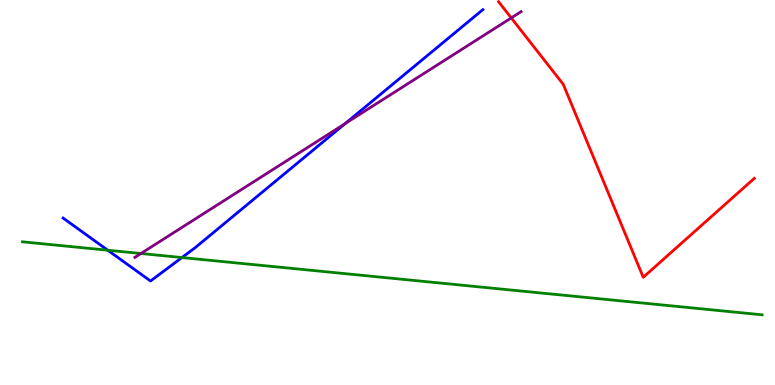[{'lines': ['blue', 'red'], 'intersections': []}, {'lines': ['green', 'red'], 'intersections': []}, {'lines': ['purple', 'red'], 'intersections': [{'x': 6.6, 'y': 9.53}]}, {'lines': ['blue', 'green'], 'intersections': [{'x': 1.39, 'y': 3.5}, {'x': 2.35, 'y': 3.31}]}, {'lines': ['blue', 'purple'], 'intersections': [{'x': 4.45, 'y': 6.79}]}, {'lines': ['green', 'purple'], 'intersections': [{'x': 1.82, 'y': 3.42}]}]